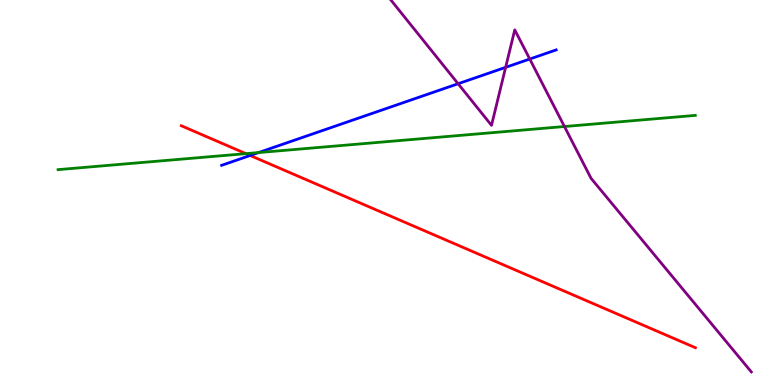[{'lines': ['blue', 'red'], 'intersections': [{'x': 3.23, 'y': 5.96}]}, {'lines': ['green', 'red'], 'intersections': [{'x': 3.17, 'y': 6.01}]}, {'lines': ['purple', 'red'], 'intersections': []}, {'lines': ['blue', 'green'], 'intersections': [{'x': 3.34, 'y': 6.04}]}, {'lines': ['blue', 'purple'], 'intersections': [{'x': 5.91, 'y': 7.82}, {'x': 6.52, 'y': 8.25}, {'x': 6.84, 'y': 8.47}]}, {'lines': ['green', 'purple'], 'intersections': [{'x': 7.28, 'y': 6.71}]}]